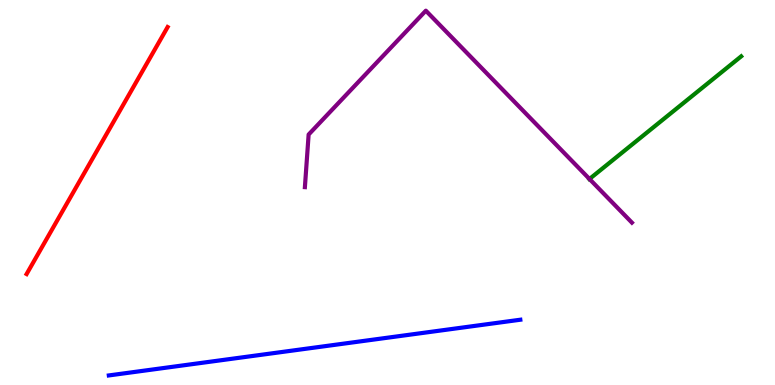[{'lines': ['blue', 'red'], 'intersections': []}, {'lines': ['green', 'red'], 'intersections': []}, {'lines': ['purple', 'red'], 'intersections': []}, {'lines': ['blue', 'green'], 'intersections': []}, {'lines': ['blue', 'purple'], 'intersections': []}, {'lines': ['green', 'purple'], 'intersections': [{'x': 7.61, 'y': 5.35}]}]